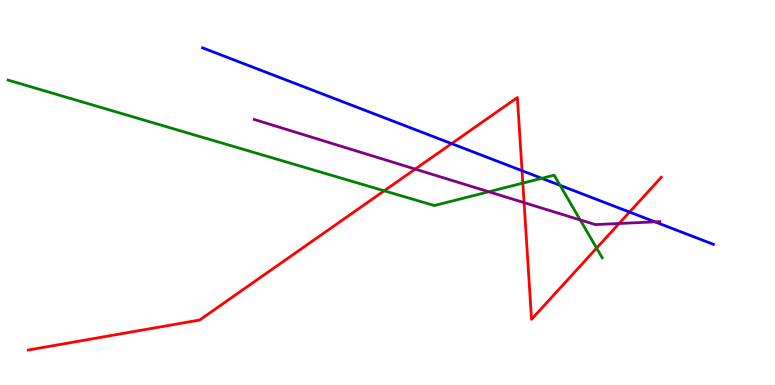[{'lines': ['blue', 'red'], 'intersections': [{'x': 5.83, 'y': 6.27}, {'x': 6.74, 'y': 5.57}, {'x': 8.12, 'y': 4.49}]}, {'lines': ['green', 'red'], 'intersections': [{'x': 4.96, 'y': 5.04}, {'x': 6.75, 'y': 5.24}, {'x': 7.7, 'y': 3.56}]}, {'lines': ['purple', 'red'], 'intersections': [{'x': 5.36, 'y': 5.61}, {'x': 6.76, 'y': 4.74}, {'x': 7.99, 'y': 4.19}]}, {'lines': ['blue', 'green'], 'intersections': [{'x': 6.99, 'y': 5.37}, {'x': 7.23, 'y': 5.19}]}, {'lines': ['blue', 'purple'], 'intersections': [{'x': 8.45, 'y': 4.24}]}, {'lines': ['green', 'purple'], 'intersections': [{'x': 6.31, 'y': 5.02}, {'x': 7.49, 'y': 4.29}]}]